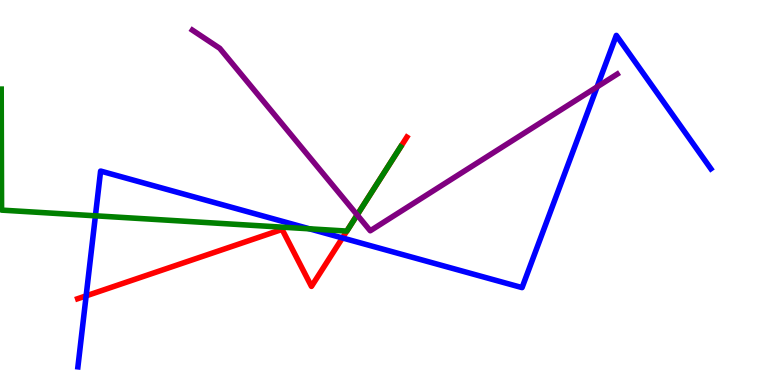[{'lines': ['blue', 'red'], 'intersections': [{'x': 1.11, 'y': 2.32}, {'x': 4.42, 'y': 3.82}]}, {'lines': ['green', 'red'], 'intersections': [{'x': 4.47, 'y': 4.0}, {'x': 4.84, 'y': 5.15}]}, {'lines': ['purple', 'red'], 'intersections': [{'x': 4.61, 'y': 4.42}]}, {'lines': ['blue', 'green'], 'intersections': [{'x': 1.23, 'y': 4.39}, {'x': 3.99, 'y': 4.06}]}, {'lines': ['blue', 'purple'], 'intersections': [{'x': 7.7, 'y': 7.74}]}, {'lines': ['green', 'purple'], 'intersections': [{'x': 4.61, 'y': 4.42}]}]